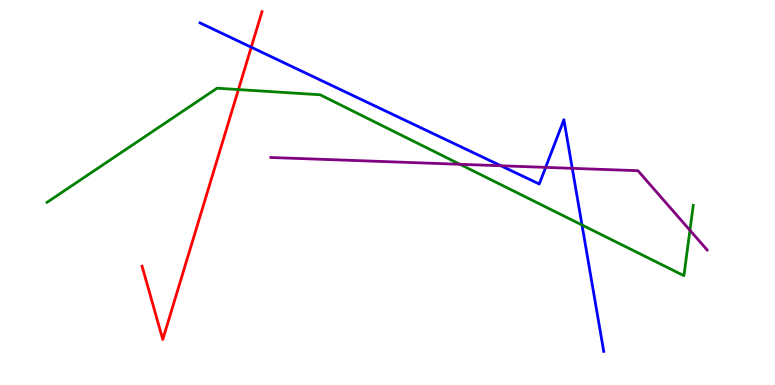[{'lines': ['blue', 'red'], 'intersections': [{'x': 3.24, 'y': 8.77}]}, {'lines': ['green', 'red'], 'intersections': [{'x': 3.08, 'y': 7.67}]}, {'lines': ['purple', 'red'], 'intersections': []}, {'lines': ['blue', 'green'], 'intersections': [{'x': 7.51, 'y': 4.16}]}, {'lines': ['blue', 'purple'], 'intersections': [{'x': 6.46, 'y': 5.69}, {'x': 7.04, 'y': 5.65}, {'x': 7.38, 'y': 5.63}]}, {'lines': ['green', 'purple'], 'intersections': [{'x': 5.93, 'y': 5.73}, {'x': 8.9, 'y': 4.02}]}]